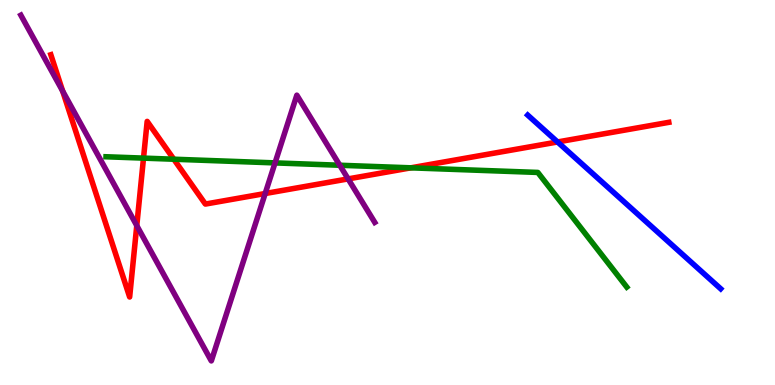[{'lines': ['blue', 'red'], 'intersections': [{'x': 7.19, 'y': 6.31}]}, {'lines': ['green', 'red'], 'intersections': [{'x': 1.85, 'y': 5.89}, {'x': 2.24, 'y': 5.86}, {'x': 5.3, 'y': 5.64}]}, {'lines': ['purple', 'red'], 'intersections': [{'x': 0.808, 'y': 7.63}, {'x': 1.76, 'y': 4.14}, {'x': 3.42, 'y': 4.97}, {'x': 4.49, 'y': 5.35}]}, {'lines': ['blue', 'green'], 'intersections': []}, {'lines': ['blue', 'purple'], 'intersections': []}, {'lines': ['green', 'purple'], 'intersections': [{'x': 3.55, 'y': 5.77}, {'x': 4.38, 'y': 5.71}]}]